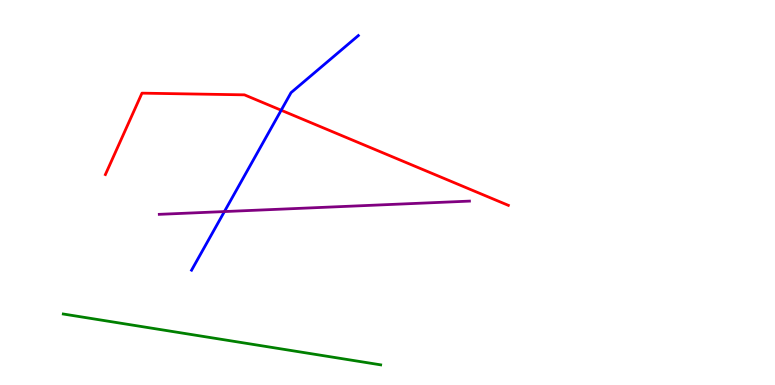[{'lines': ['blue', 'red'], 'intersections': [{'x': 3.63, 'y': 7.14}]}, {'lines': ['green', 'red'], 'intersections': []}, {'lines': ['purple', 'red'], 'intersections': []}, {'lines': ['blue', 'green'], 'intersections': []}, {'lines': ['blue', 'purple'], 'intersections': [{'x': 2.9, 'y': 4.5}]}, {'lines': ['green', 'purple'], 'intersections': []}]